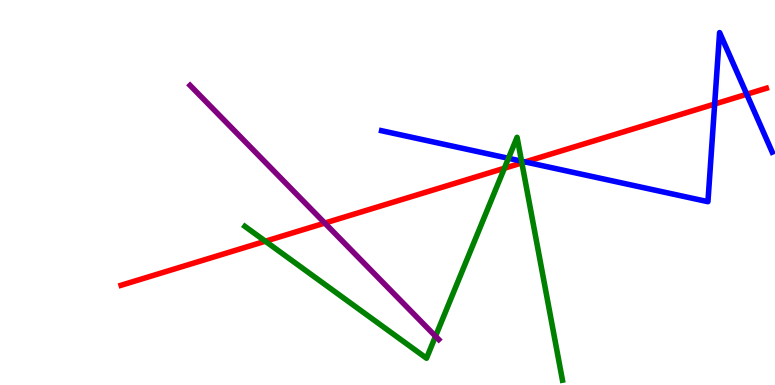[{'lines': ['blue', 'red'], 'intersections': [{'x': 6.78, 'y': 5.79}, {'x': 9.22, 'y': 7.3}, {'x': 9.64, 'y': 7.55}]}, {'lines': ['green', 'red'], 'intersections': [{'x': 3.42, 'y': 3.73}, {'x': 6.51, 'y': 5.63}, {'x': 6.73, 'y': 5.77}]}, {'lines': ['purple', 'red'], 'intersections': [{'x': 4.19, 'y': 4.21}]}, {'lines': ['blue', 'green'], 'intersections': [{'x': 6.56, 'y': 5.89}, {'x': 6.73, 'y': 5.81}]}, {'lines': ['blue', 'purple'], 'intersections': []}, {'lines': ['green', 'purple'], 'intersections': [{'x': 5.62, 'y': 1.27}]}]